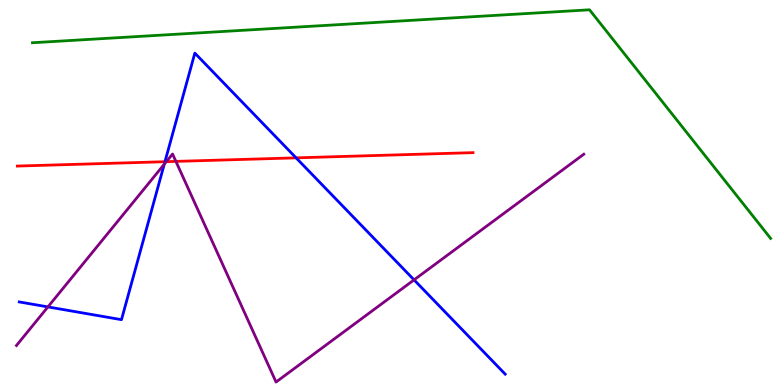[{'lines': ['blue', 'red'], 'intersections': [{'x': 2.13, 'y': 5.8}, {'x': 3.82, 'y': 5.9}]}, {'lines': ['green', 'red'], 'intersections': []}, {'lines': ['purple', 'red'], 'intersections': [{'x': 2.15, 'y': 5.8}, {'x': 2.27, 'y': 5.81}]}, {'lines': ['blue', 'green'], 'intersections': []}, {'lines': ['blue', 'purple'], 'intersections': [{'x': 0.618, 'y': 2.03}, {'x': 2.12, 'y': 5.74}, {'x': 5.34, 'y': 2.73}]}, {'lines': ['green', 'purple'], 'intersections': []}]